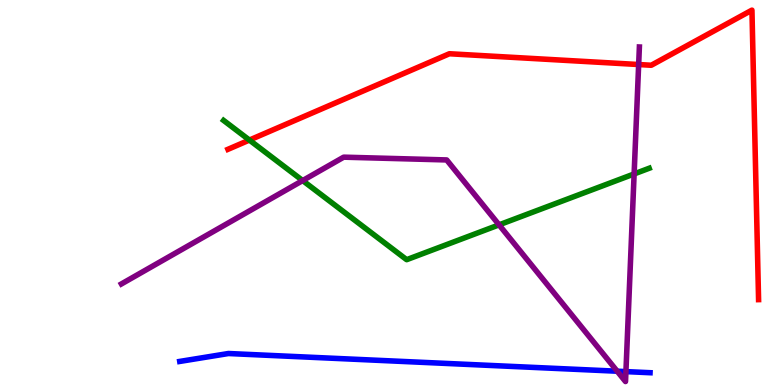[{'lines': ['blue', 'red'], 'intersections': []}, {'lines': ['green', 'red'], 'intersections': [{'x': 3.22, 'y': 6.36}]}, {'lines': ['purple', 'red'], 'intersections': [{'x': 8.24, 'y': 8.32}]}, {'lines': ['blue', 'green'], 'intersections': []}, {'lines': ['blue', 'purple'], 'intersections': [{'x': 7.96, 'y': 0.358}, {'x': 8.08, 'y': 0.348}]}, {'lines': ['green', 'purple'], 'intersections': [{'x': 3.91, 'y': 5.31}, {'x': 6.44, 'y': 4.16}, {'x': 8.18, 'y': 5.48}]}]